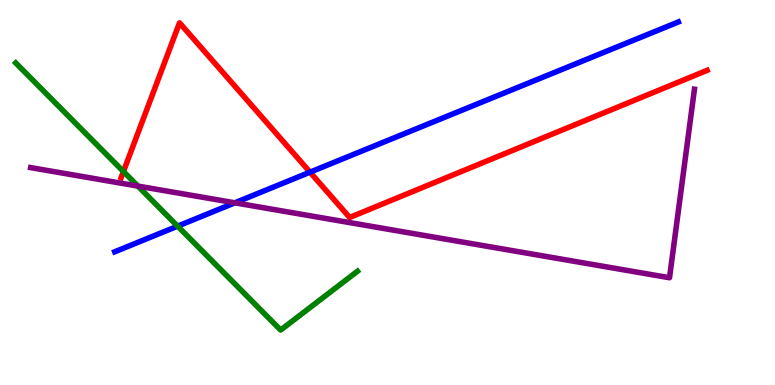[{'lines': ['blue', 'red'], 'intersections': [{'x': 4.0, 'y': 5.53}]}, {'lines': ['green', 'red'], 'intersections': [{'x': 1.59, 'y': 5.54}]}, {'lines': ['purple', 'red'], 'intersections': []}, {'lines': ['blue', 'green'], 'intersections': [{'x': 2.29, 'y': 4.13}]}, {'lines': ['blue', 'purple'], 'intersections': [{'x': 3.03, 'y': 4.73}]}, {'lines': ['green', 'purple'], 'intersections': [{'x': 1.78, 'y': 5.17}]}]